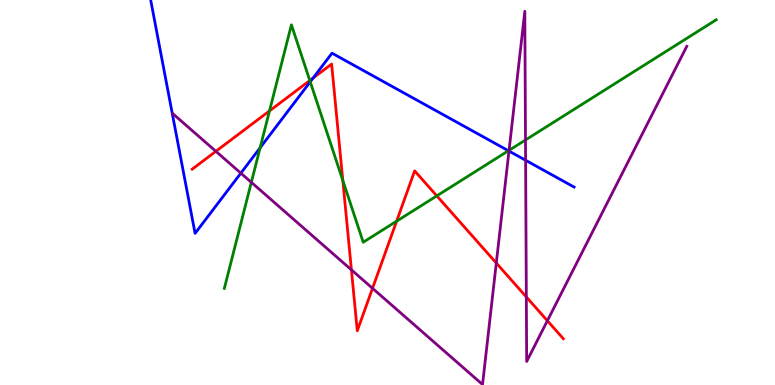[{'lines': ['blue', 'red'], 'intersections': [{'x': 4.04, 'y': 7.97}]}, {'lines': ['green', 'red'], 'intersections': [{'x': 3.48, 'y': 7.12}, {'x': 4.0, 'y': 7.91}, {'x': 4.42, 'y': 5.31}, {'x': 5.12, 'y': 4.25}, {'x': 5.64, 'y': 4.91}]}, {'lines': ['purple', 'red'], 'intersections': [{'x': 2.79, 'y': 6.07}, {'x': 4.53, 'y': 2.99}, {'x': 4.81, 'y': 2.51}, {'x': 6.4, 'y': 3.17}, {'x': 6.79, 'y': 2.29}, {'x': 7.06, 'y': 1.67}]}, {'lines': ['blue', 'green'], 'intersections': [{'x': 3.36, 'y': 6.16}, {'x': 4.0, 'y': 7.87}, {'x': 6.56, 'y': 6.08}]}, {'lines': ['blue', 'purple'], 'intersections': [{'x': 3.11, 'y': 5.5}, {'x': 6.57, 'y': 6.08}, {'x': 6.78, 'y': 5.84}]}, {'lines': ['green', 'purple'], 'intersections': [{'x': 3.24, 'y': 5.26}, {'x': 6.57, 'y': 6.1}, {'x': 6.78, 'y': 6.36}]}]